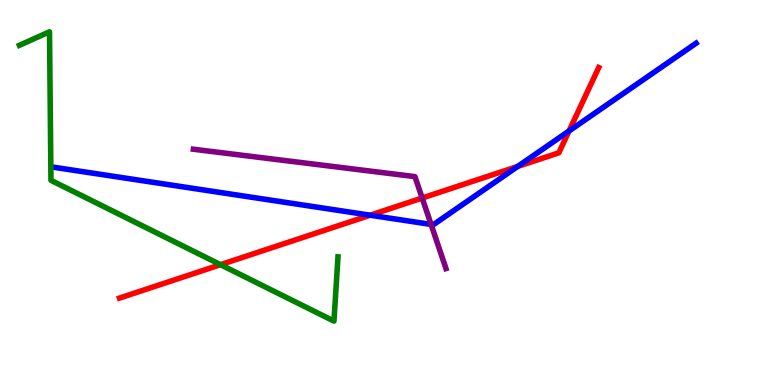[{'lines': ['blue', 'red'], 'intersections': [{'x': 4.78, 'y': 4.41}, {'x': 6.68, 'y': 5.68}, {'x': 7.34, 'y': 6.6}]}, {'lines': ['green', 'red'], 'intersections': [{'x': 2.85, 'y': 3.13}]}, {'lines': ['purple', 'red'], 'intersections': [{'x': 5.45, 'y': 4.86}]}, {'lines': ['blue', 'green'], 'intersections': []}, {'lines': ['blue', 'purple'], 'intersections': [{'x': 5.56, 'y': 4.17}]}, {'lines': ['green', 'purple'], 'intersections': []}]